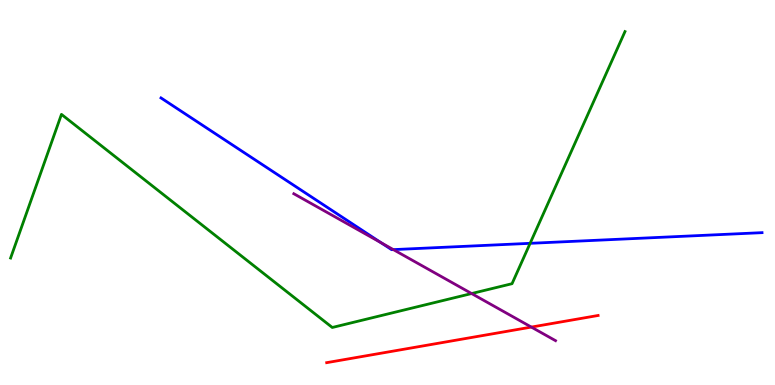[{'lines': ['blue', 'red'], 'intersections': []}, {'lines': ['green', 'red'], 'intersections': []}, {'lines': ['purple', 'red'], 'intersections': [{'x': 6.86, 'y': 1.5}]}, {'lines': ['blue', 'green'], 'intersections': [{'x': 6.84, 'y': 3.68}]}, {'lines': ['blue', 'purple'], 'intersections': [{'x': 4.92, 'y': 3.7}, {'x': 5.08, 'y': 3.52}]}, {'lines': ['green', 'purple'], 'intersections': [{'x': 6.09, 'y': 2.38}]}]